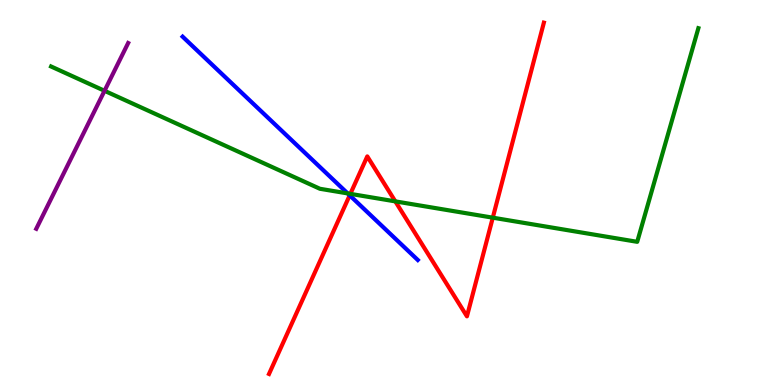[{'lines': ['blue', 'red'], 'intersections': [{'x': 4.51, 'y': 4.93}]}, {'lines': ['green', 'red'], 'intersections': [{'x': 4.52, 'y': 4.96}, {'x': 5.1, 'y': 4.77}, {'x': 6.36, 'y': 4.35}]}, {'lines': ['purple', 'red'], 'intersections': []}, {'lines': ['blue', 'green'], 'intersections': [{'x': 4.49, 'y': 4.98}]}, {'lines': ['blue', 'purple'], 'intersections': []}, {'lines': ['green', 'purple'], 'intersections': [{'x': 1.35, 'y': 7.64}]}]